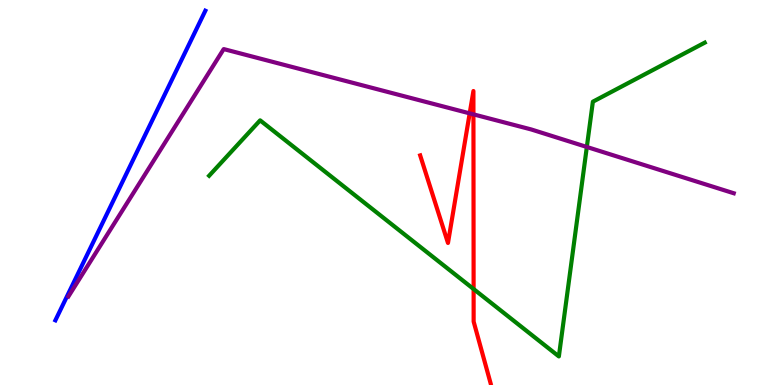[{'lines': ['blue', 'red'], 'intersections': []}, {'lines': ['green', 'red'], 'intersections': [{'x': 6.11, 'y': 2.49}]}, {'lines': ['purple', 'red'], 'intersections': [{'x': 6.06, 'y': 7.06}, {'x': 6.11, 'y': 7.03}]}, {'lines': ['blue', 'green'], 'intersections': []}, {'lines': ['blue', 'purple'], 'intersections': []}, {'lines': ['green', 'purple'], 'intersections': [{'x': 7.57, 'y': 6.18}]}]